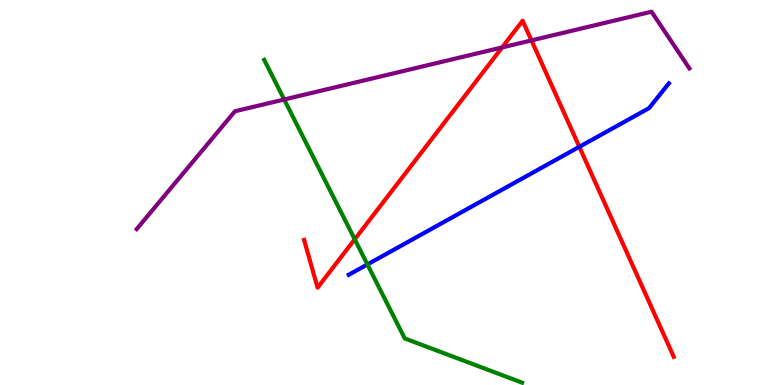[{'lines': ['blue', 'red'], 'intersections': [{'x': 7.48, 'y': 6.19}]}, {'lines': ['green', 'red'], 'intersections': [{'x': 4.58, 'y': 3.78}]}, {'lines': ['purple', 'red'], 'intersections': [{'x': 6.48, 'y': 8.77}, {'x': 6.86, 'y': 8.95}]}, {'lines': ['blue', 'green'], 'intersections': [{'x': 4.74, 'y': 3.13}]}, {'lines': ['blue', 'purple'], 'intersections': []}, {'lines': ['green', 'purple'], 'intersections': [{'x': 3.67, 'y': 7.42}]}]